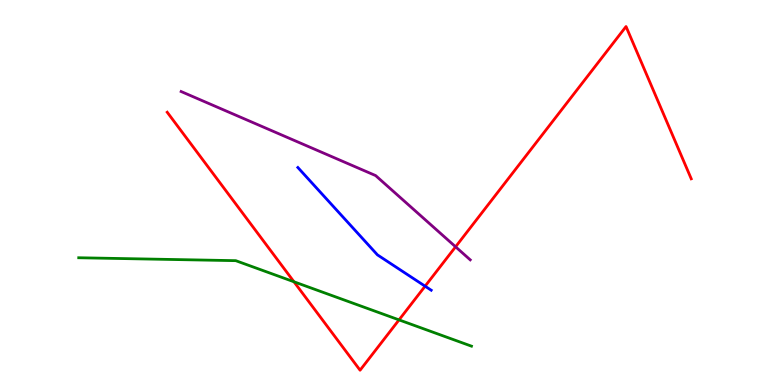[{'lines': ['blue', 'red'], 'intersections': [{'x': 5.49, 'y': 2.57}]}, {'lines': ['green', 'red'], 'intersections': [{'x': 3.79, 'y': 2.68}, {'x': 5.15, 'y': 1.69}]}, {'lines': ['purple', 'red'], 'intersections': [{'x': 5.88, 'y': 3.59}]}, {'lines': ['blue', 'green'], 'intersections': []}, {'lines': ['blue', 'purple'], 'intersections': []}, {'lines': ['green', 'purple'], 'intersections': []}]